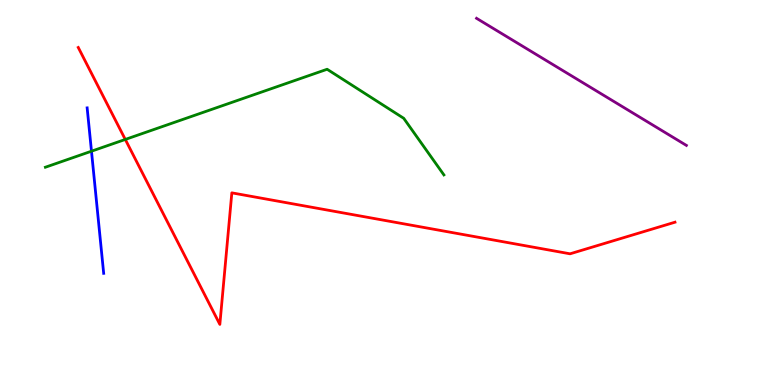[{'lines': ['blue', 'red'], 'intersections': []}, {'lines': ['green', 'red'], 'intersections': [{'x': 1.62, 'y': 6.38}]}, {'lines': ['purple', 'red'], 'intersections': []}, {'lines': ['blue', 'green'], 'intersections': [{'x': 1.18, 'y': 6.07}]}, {'lines': ['blue', 'purple'], 'intersections': []}, {'lines': ['green', 'purple'], 'intersections': []}]